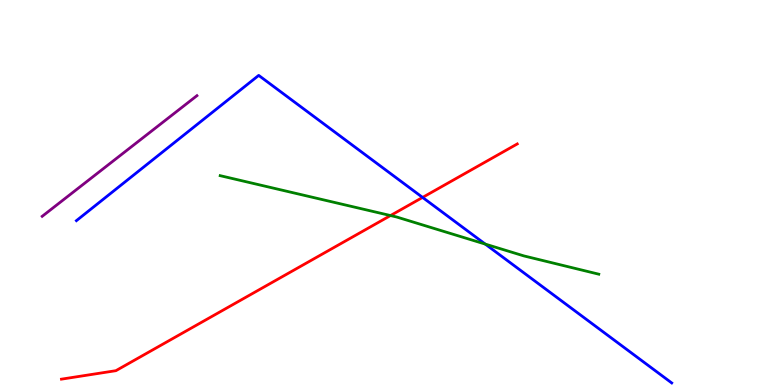[{'lines': ['blue', 'red'], 'intersections': [{'x': 5.45, 'y': 4.87}]}, {'lines': ['green', 'red'], 'intersections': [{'x': 5.04, 'y': 4.4}]}, {'lines': ['purple', 'red'], 'intersections': []}, {'lines': ['blue', 'green'], 'intersections': [{'x': 6.26, 'y': 3.66}]}, {'lines': ['blue', 'purple'], 'intersections': []}, {'lines': ['green', 'purple'], 'intersections': []}]